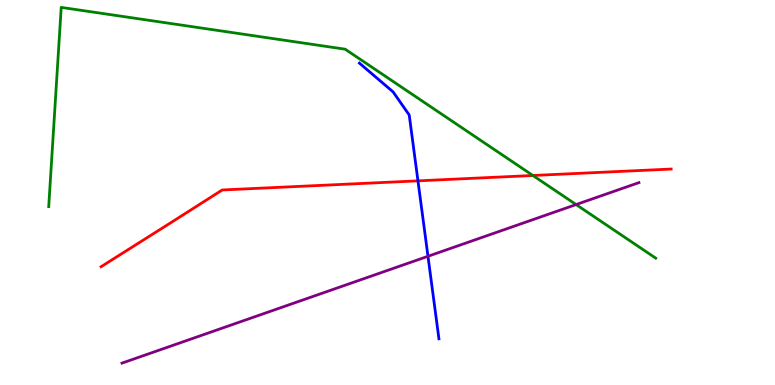[{'lines': ['blue', 'red'], 'intersections': [{'x': 5.39, 'y': 5.3}]}, {'lines': ['green', 'red'], 'intersections': [{'x': 6.88, 'y': 5.44}]}, {'lines': ['purple', 'red'], 'intersections': []}, {'lines': ['blue', 'green'], 'intersections': []}, {'lines': ['blue', 'purple'], 'intersections': [{'x': 5.52, 'y': 3.34}]}, {'lines': ['green', 'purple'], 'intersections': [{'x': 7.43, 'y': 4.69}]}]